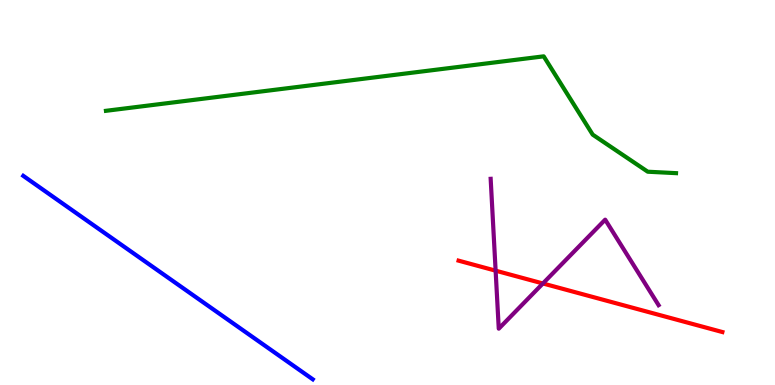[{'lines': ['blue', 'red'], 'intersections': []}, {'lines': ['green', 'red'], 'intersections': []}, {'lines': ['purple', 'red'], 'intersections': [{'x': 6.4, 'y': 2.97}, {'x': 7.01, 'y': 2.64}]}, {'lines': ['blue', 'green'], 'intersections': []}, {'lines': ['blue', 'purple'], 'intersections': []}, {'lines': ['green', 'purple'], 'intersections': []}]